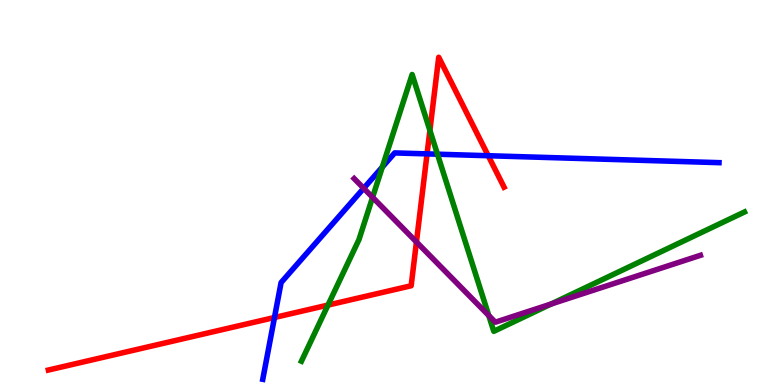[{'lines': ['blue', 'red'], 'intersections': [{'x': 3.54, 'y': 1.75}, {'x': 5.51, 'y': 6.0}, {'x': 6.3, 'y': 5.96}]}, {'lines': ['green', 'red'], 'intersections': [{'x': 4.23, 'y': 2.08}, {'x': 5.55, 'y': 6.61}]}, {'lines': ['purple', 'red'], 'intersections': [{'x': 5.37, 'y': 3.72}]}, {'lines': ['blue', 'green'], 'intersections': [{'x': 4.93, 'y': 5.66}, {'x': 5.64, 'y': 5.99}]}, {'lines': ['blue', 'purple'], 'intersections': [{'x': 4.69, 'y': 5.11}]}, {'lines': ['green', 'purple'], 'intersections': [{'x': 4.81, 'y': 4.87}, {'x': 6.31, 'y': 1.8}, {'x': 7.11, 'y': 2.1}]}]